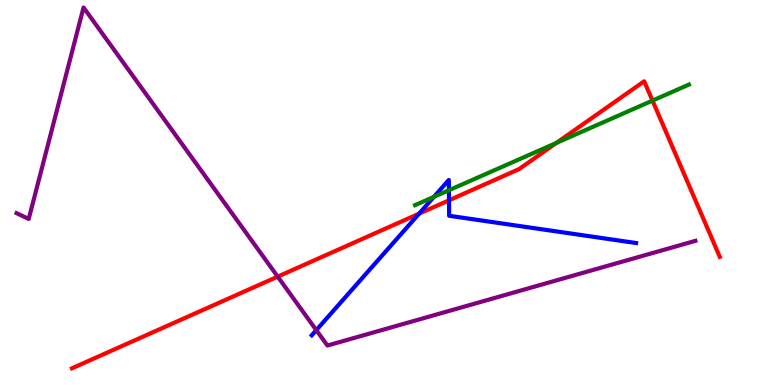[{'lines': ['blue', 'red'], 'intersections': [{'x': 5.41, 'y': 4.45}, {'x': 5.79, 'y': 4.8}]}, {'lines': ['green', 'red'], 'intersections': [{'x': 7.18, 'y': 6.29}, {'x': 8.42, 'y': 7.39}]}, {'lines': ['purple', 'red'], 'intersections': [{'x': 3.58, 'y': 2.81}]}, {'lines': ['blue', 'green'], 'intersections': [{'x': 5.6, 'y': 4.89}, {'x': 5.79, 'y': 5.06}]}, {'lines': ['blue', 'purple'], 'intersections': [{'x': 4.08, 'y': 1.43}]}, {'lines': ['green', 'purple'], 'intersections': []}]